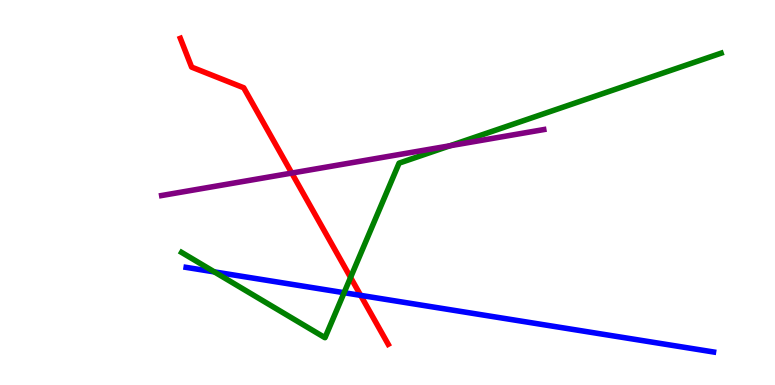[{'lines': ['blue', 'red'], 'intersections': [{'x': 4.65, 'y': 2.33}]}, {'lines': ['green', 'red'], 'intersections': [{'x': 4.52, 'y': 2.79}]}, {'lines': ['purple', 'red'], 'intersections': [{'x': 3.76, 'y': 5.5}]}, {'lines': ['blue', 'green'], 'intersections': [{'x': 2.77, 'y': 2.94}, {'x': 4.44, 'y': 2.4}]}, {'lines': ['blue', 'purple'], 'intersections': []}, {'lines': ['green', 'purple'], 'intersections': [{'x': 5.81, 'y': 6.21}]}]